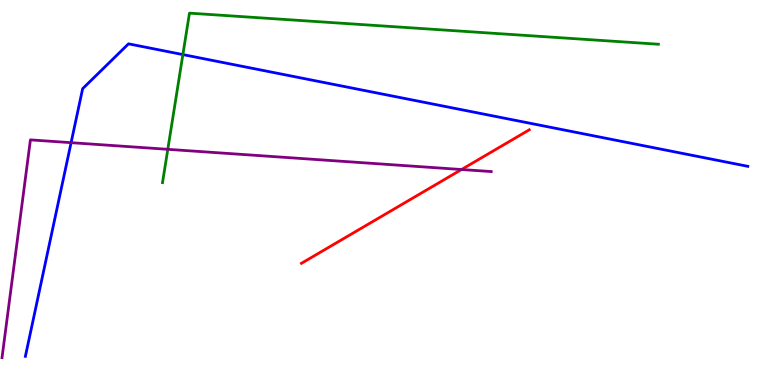[{'lines': ['blue', 'red'], 'intersections': []}, {'lines': ['green', 'red'], 'intersections': []}, {'lines': ['purple', 'red'], 'intersections': [{'x': 5.96, 'y': 5.6}]}, {'lines': ['blue', 'green'], 'intersections': [{'x': 2.36, 'y': 8.58}]}, {'lines': ['blue', 'purple'], 'intersections': [{'x': 0.917, 'y': 6.29}]}, {'lines': ['green', 'purple'], 'intersections': [{'x': 2.17, 'y': 6.12}]}]